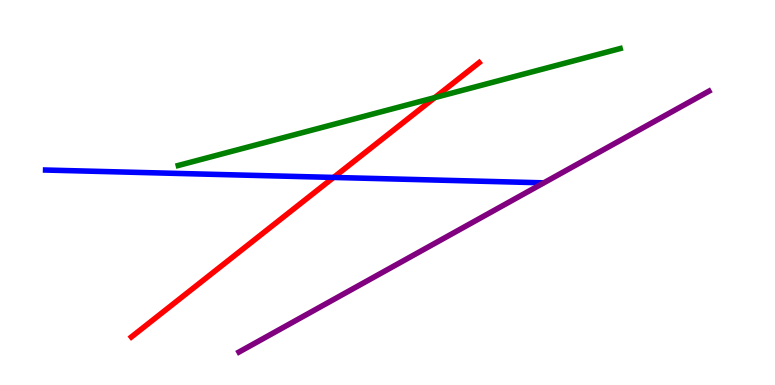[{'lines': ['blue', 'red'], 'intersections': [{'x': 4.3, 'y': 5.39}]}, {'lines': ['green', 'red'], 'intersections': [{'x': 5.61, 'y': 7.46}]}, {'lines': ['purple', 'red'], 'intersections': []}, {'lines': ['blue', 'green'], 'intersections': []}, {'lines': ['blue', 'purple'], 'intersections': []}, {'lines': ['green', 'purple'], 'intersections': []}]